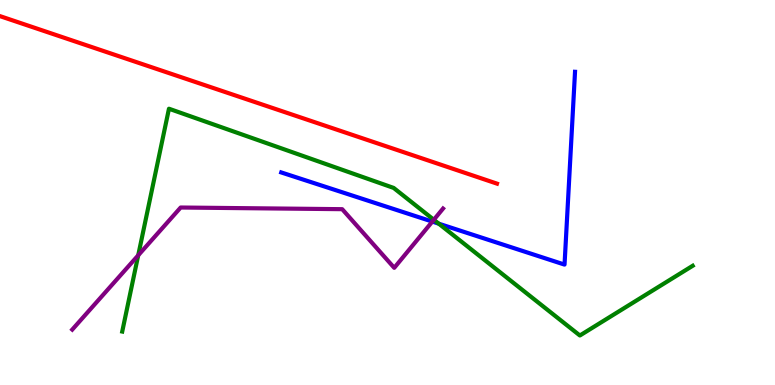[{'lines': ['blue', 'red'], 'intersections': []}, {'lines': ['green', 'red'], 'intersections': []}, {'lines': ['purple', 'red'], 'intersections': []}, {'lines': ['blue', 'green'], 'intersections': [{'x': 5.66, 'y': 4.19}]}, {'lines': ['blue', 'purple'], 'intersections': [{'x': 5.58, 'y': 4.24}]}, {'lines': ['green', 'purple'], 'intersections': [{'x': 1.78, 'y': 3.37}, {'x': 5.6, 'y': 4.29}]}]